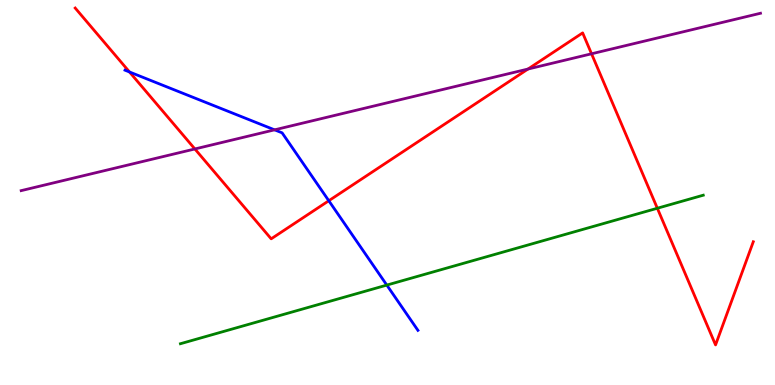[{'lines': ['blue', 'red'], 'intersections': [{'x': 1.67, 'y': 8.13}, {'x': 4.24, 'y': 4.79}]}, {'lines': ['green', 'red'], 'intersections': [{'x': 8.48, 'y': 4.59}]}, {'lines': ['purple', 'red'], 'intersections': [{'x': 2.51, 'y': 6.13}, {'x': 6.81, 'y': 8.21}, {'x': 7.63, 'y': 8.6}]}, {'lines': ['blue', 'green'], 'intersections': [{'x': 4.99, 'y': 2.59}]}, {'lines': ['blue', 'purple'], 'intersections': [{'x': 3.54, 'y': 6.63}]}, {'lines': ['green', 'purple'], 'intersections': []}]